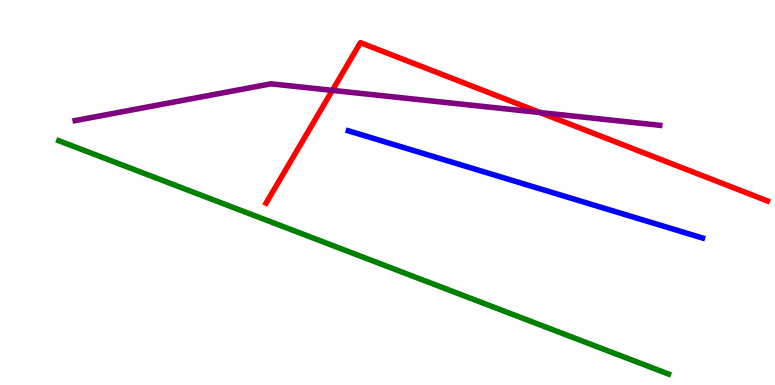[{'lines': ['blue', 'red'], 'intersections': []}, {'lines': ['green', 'red'], 'intersections': []}, {'lines': ['purple', 'red'], 'intersections': [{'x': 4.29, 'y': 7.65}, {'x': 6.97, 'y': 7.08}]}, {'lines': ['blue', 'green'], 'intersections': []}, {'lines': ['blue', 'purple'], 'intersections': []}, {'lines': ['green', 'purple'], 'intersections': []}]